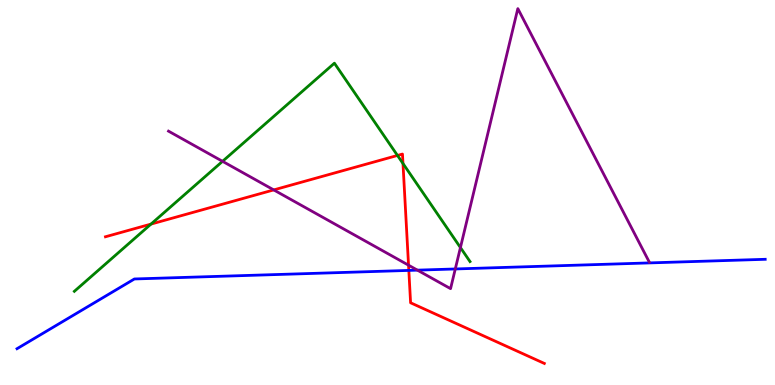[{'lines': ['blue', 'red'], 'intersections': [{'x': 5.28, 'y': 2.98}]}, {'lines': ['green', 'red'], 'intersections': [{'x': 1.95, 'y': 4.18}, {'x': 5.13, 'y': 5.96}, {'x': 5.2, 'y': 5.75}]}, {'lines': ['purple', 'red'], 'intersections': [{'x': 3.53, 'y': 5.07}, {'x': 5.27, 'y': 3.11}]}, {'lines': ['blue', 'green'], 'intersections': []}, {'lines': ['blue', 'purple'], 'intersections': [{'x': 5.39, 'y': 2.98}, {'x': 5.87, 'y': 3.01}]}, {'lines': ['green', 'purple'], 'intersections': [{'x': 2.87, 'y': 5.81}, {'x': 5.94, 'y': 3.57}]}]